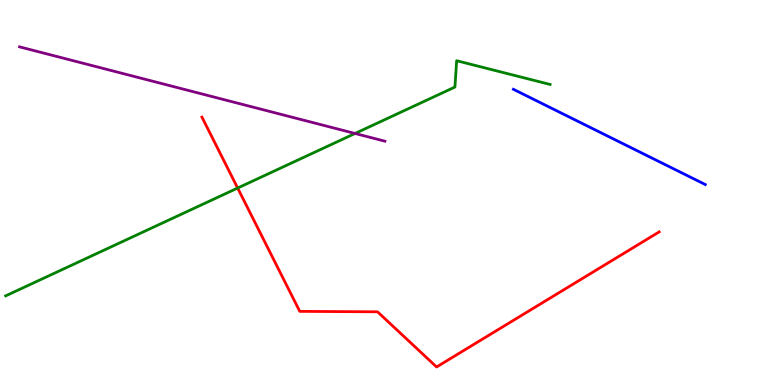[{'lines': ['blue', 'red'], 'intersections': []}, {'lines': ['green', 'red'], 'intersections': [{'x': 3.07, 'y': 5.12}]}, {'lines': ['purple', 'red'], 'intersections': []}, {'lines': ['blue', 'green'], 'intersections': []}, {'lines': ['blue', 'purple'], 'intersections': []}, {'lines': ['green', 'purple'], 'intersections': [{'x': 4.58, 'y': 6.53}]}]